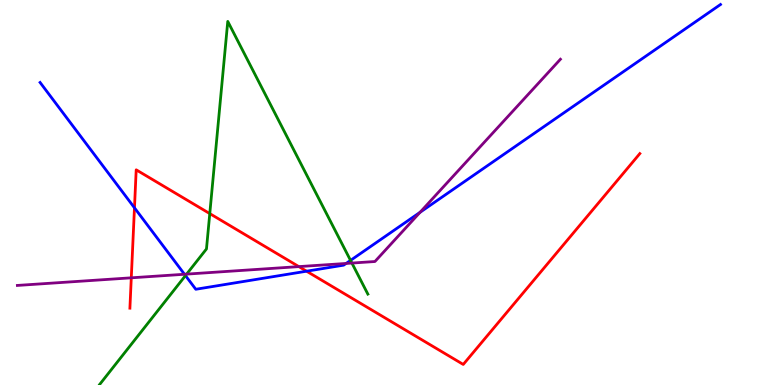[{'lines': ['blue', 'red'], 'intersections': [{'x': 1.74, 'y': 4.6}, {'x': 3.96, 'y': 2.96}]}, {'lines': ['green', 'red'], 'intersections': [{'x': 2.71, 'y': 4.45}]}, {'lines': ['purple', 'red'], 'intersections': [{'x': 1.69, 'y': 2.78}, {'x': 3.86, 'y': 3.08}]}, {'lines': ['blue', 'green'], 'intersections': [{'x': 2.39, 'y': 2.84}, {'x': 4.52, 'y': 3.24}]}, {'lines': ['blue', 'purple'], 'intersections': [{'x': 2.38, 'y': 2.88}, {'x': 4.47, 'y': 3.16}, {'x': 5.42, 'y': 4.49}]}, {'lines': ['green', 'purple'], 'intersections': [{'x': 2.41, 'y': 2.88}, {'x': 4.54, 'y': 3.17}]}]